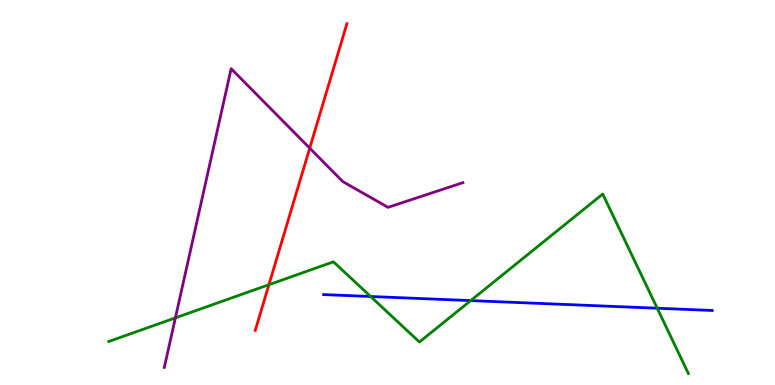[{'lines': ['blue', 'red'], 'intersections': []}, {'lines': ['green', 'red'], 'intersections': [{'x': 3.47, 'y': 2.61}]}, {'lines': ['purple', 'red'], 'intersections': [{'x': 4.0, 'y': 6.15}]}, {'lines': ['blue', 'green'], 'intersections': [{'x': 4.78, 'y': 2.3}, {'x': 6.07, 'y': 2.19}, {'x': 8.48, 'y': 1.99}]}, {'lines': ['blue', 'purple'], 'intersections': []}, {'lines': ['green', 'purple'], 'intersections': [{'x': 2.26, 'y': 1.74}]}]